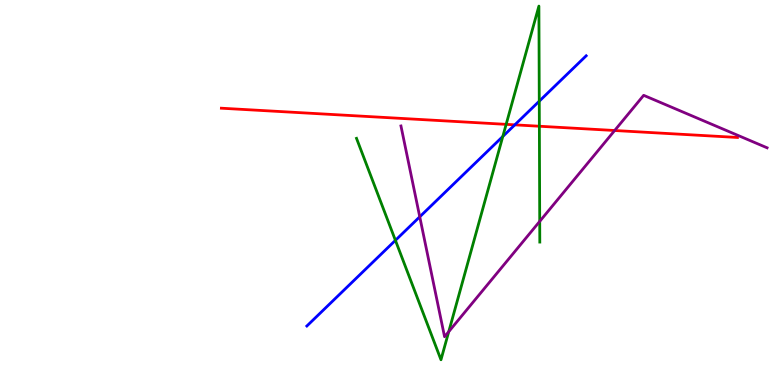[{'lines': ['blue', 'red'], 'intersections': [{'x': 6.64, 'y': 6.76}]}, {'lines': ['green', 'red'], 'intersections': [{'x': 6.53, 'y': 6.77}, {'x': 6.96, 'y': 6.72}]}, {'lines': ['purple', 'red'], 'intersections': [{'x': 7.93, 'y': 6.61}]}, {'lines': ['blue', 'green'], 'intersections': [{'x': 5.1, 'y': 3.76}, {'x': 6.49, 'y': 6.46}, {'x': 6.96, 'y': 7.37}]}, {'lines': ['blue', 'purple'], 'intersections': [{'x': 5.42, 'y': 4.37}]}, {'lines': ['green', 'purple'], 'intersections': [{'x': 5.79, 'y': 1.39}, {'x': 6.96, 'y': 4.25}]}]